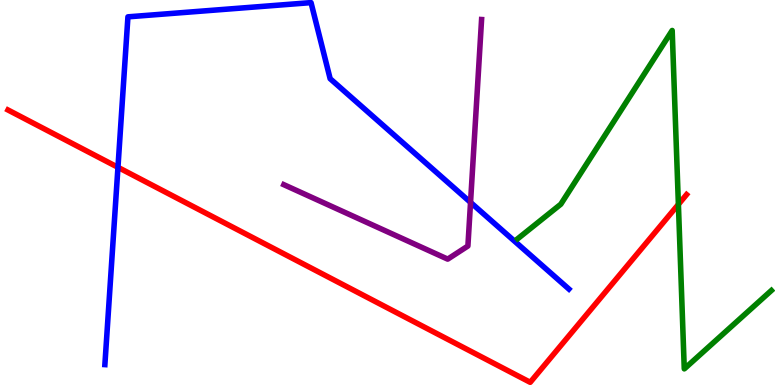[{'lines': ['blue', 'red'], 'intersections': [{'x': 1.52, 'y': 5.65}]}, {'lines': ['green', 'red'], 'intersections': [{'x': 8.75, 'y': 4.69}]}, {'lines': ['purple', 'red'], 'intersections': []}, {'lines': ['blue', 'green'], 'intersections': []}, {'lines': ['blue', 'purple'], 'intersections': [{'x': 6.07, 'y': 4.74}]}, {'lines': ['green', 'purple'], 'intersections': []}]